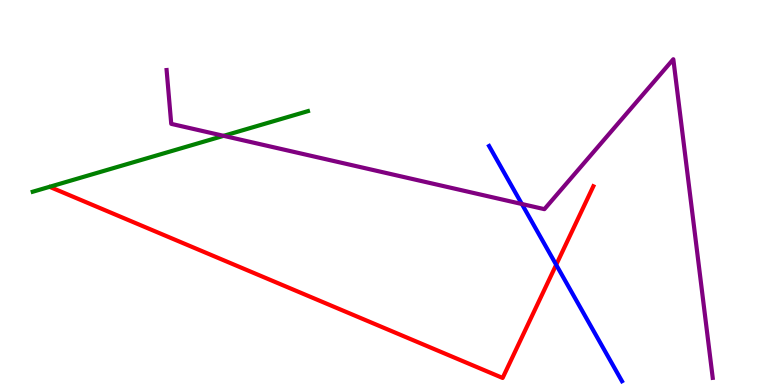[{'lines': ['blue', 'red'], 'intersections': [{'x': 7.18, 'y': 3.12}]}, {'lines': ['green', 'red'], 'intersections': []}, {'lines': ['purple', 'red'], 'intersections': []}, {'lines': ['blue', 'green'], 'intersections': []}, {'lines': ['blue', 'purple'], 'intersections': [{'x': 6.73, 'y': 4.7}]}, {'lines': ['green', 'purple'], 'intersections': [{'x': 2.89, 'y': 6.47}]}]